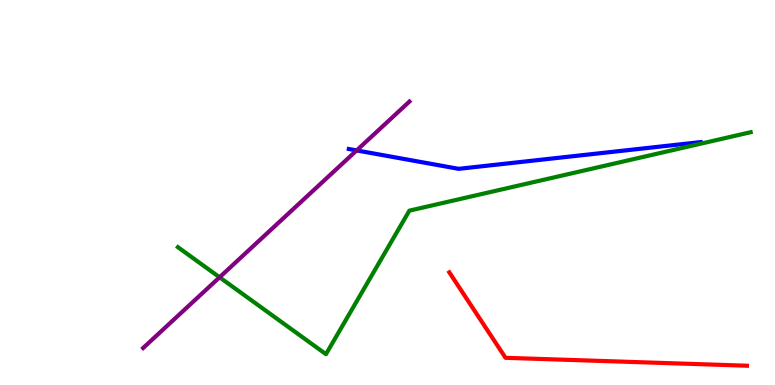[{'lines': ['blue', 'red'], 'intersections': []}, {'lines': ['green', 'red'], 'intersections': []}, {'lines': ['purple', 'red'], 'intersections': []}, {'lines': ['blue', 'green'], 'intersections': []}, {'lines': ['blue', 'purple'], 'intersections': [{'x': 4.6, 'y': 6.09}]}, {'lines': ['green', 'purple'], 'intersections': [{'x': 2.83, 'y': 2.8}]}]